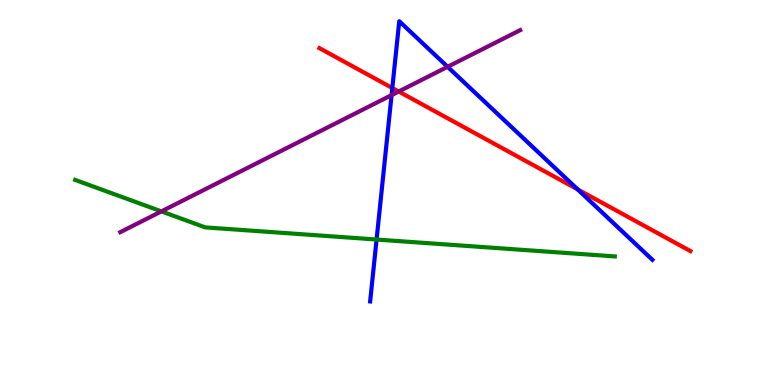[{'lines': ['blue', 'red'], 'intersections': [{'x': 5.06, 'y': 7.71}, {'x': 7.45, 'y': 5.08}]}, {'lines': ['green', 'red'], 'intersections': []}, {'lines': ['purple', 'red'], 'intersections': [{'x': 5.14, 'y': 7.62}]}, {'lines': ['blue', 'green'], 'intersections': [{'x': 4.86, 'y': 3.78}]}, {'lines': ['blue', 'purple'], 'intersections': [{'x': 5.05, 'y': 7.53}, {'x': 5.78, 'y': 8.26}]}, {'lines': ['green', 'purple'], 'intersections': [{'x': 2.08, 'y': 4.51}]}]